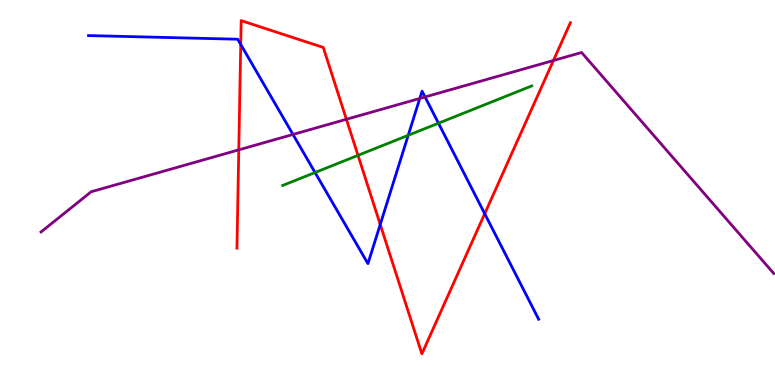[{'lines': ['blue', 'red'], 'intersections': [{'x': 3.11, 'y': 8.85}, {'x': 4.91, 'y': 4.17}, {'x': 6.25, 'y': 4.45}]}, {'lines': ['green', 'red'], 'intersections': [{'x': 4.62, 'y': 5.96}]}, {'lines': ['purple', 'red'], 'intersections': [{'x': 3.08, 'y': 6.11}, {'x': 4.47, 'y': 6.9}, {'x': 7.14, 'y': 8.43}]}, {'lines': ['blue', 'green'], 'intersections': [{'x': 4.07, 'y': 5.52}, {'x': 5.27, 'y': 6.49}, {'x': 5.66, 'y': 6.8}]}, {'lines': ['blue', 'purple'], 'intersections': [{'x': 3.78, 'y': 6.51}, {'x': 5.42, 'y': 7.44}, {'x': 5.48, 'y': 7.48}]}, {'lines': ['green', 'purple'], 'intersections': []}]